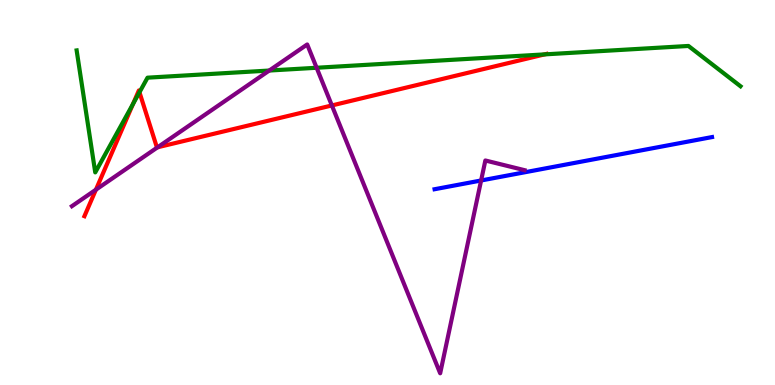[{'lines': ['blue', 'red'], 'intersections': []}, {'lines': ['green', 'red'], 'intersections': [{'x': 1.72, 'y': 7.3}, {'x': 1.8, 'y': 7.6}, {'x': 7.03, 'y': 8.59}]}, {'lines': ['purple', 'red'], 'intersections': [{'x': 1.24, 'y': 5.07}, {'x': 2.03, 'y': 6.17}, {'x': 4.28, 'y': 7.26}]}, {'lines': ['blue', 'green'], 'intersections': []}, {'lines': ['blue', 'purple'], 'intersections': [{'x': 6.21, 'y': 5.31}]}, {'lines': ['green', 'purple'], 'intersections': [{'x': 3.47, 'y': 8.17}, {'x': 4.09, 'y': 8.24}]}]